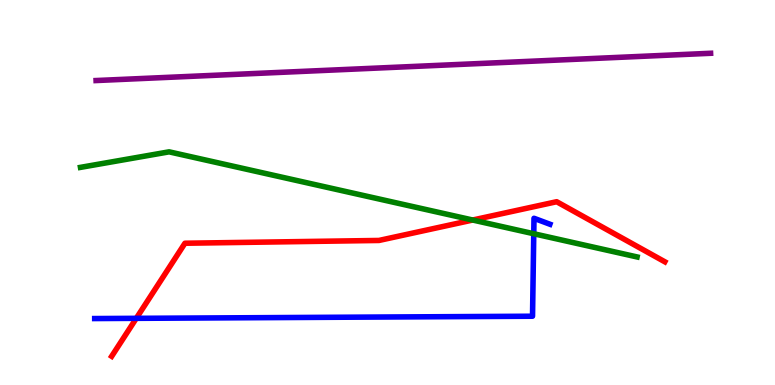[{'lines': ['blue', 'red'], 'intersections': [{'x': 1.76, 'y': 1.73}]}, {'lines': ['green', 'red'], 'intersections': [{'x': 6.1, 'y': 4.29}]}, {'lines': ['purple', 'red'], 'intersections': []}, {'lines': ['blue', 'green'], 'intersections': [{'x': 6.89, 'y': 3.93}]}, {'lines': ['blue', 'purple'], 'intersections': []}, {'lines': ['green', 'purple'], 'intersections': []}]